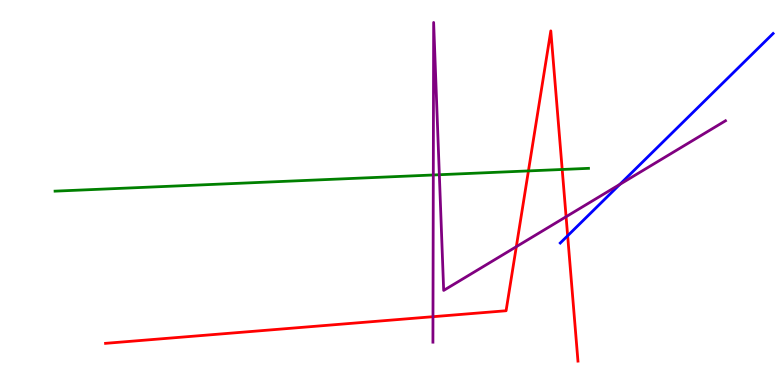[{'lines': ['blue', 'red'], 'intersections': [{'x': 7.32, 'y': 3.88}]}, {'lines': ['green', 'red'], 'intersections': [{'x': 6.82, 'y': 5.56}, {'x': 7.25, 'y': 5.6}]}, {'lines': ['purple', 'red'], 'intersections': [{'x': 5.59, 'y': 1.77}, {'x': 6.66, 'y': 3.59}, {'x': 7.3, 'y': 4.37}]}, {'lines': ['blue', 'green'], 'intersections': []}, {'lines': ['blue', 'purple'], 'intersections': [{'x': 8.0, 'y': 5.21}]}, {'lines': ['green', 'purple'], 'intersections': [{'x': 5.59, 'y': 5.46}, {'x': 5.67, 'y': 5.46}]}]